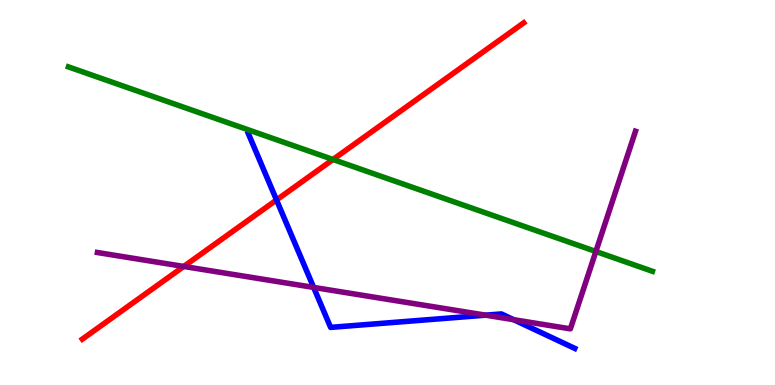[{'lines': ['blue', 'red'], 'intersections': [{'x': 3.57, 'y': 4.81}]}, {'lines': ['green', 'red'], 'intersections': [{'x': 4.3, 'y': 5.86}]}, {'lines': ['purple', 'red'], 'intersections': [{'x': 2.37, 'y': 3.08}]}, {'lines': ['blue', 'green'], 'intersections': []}, {'lines': ['blue', 'purple'], 'intersections': [{'x': 4.05, 'y': 2.53}, {'x': 6.27, 'y': 1.81}, {'x': 6.63, 'y': 1.7}]}, {'lines': ['green', 'purple'], 'intersections': [{'x': 7.69, 'y': 3.47}]}]